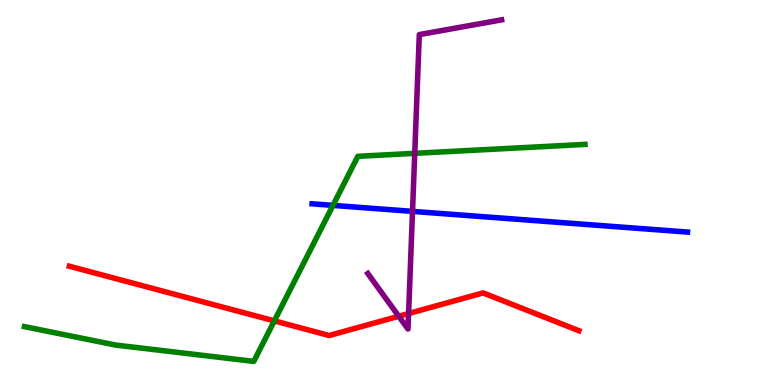[{'lines': ['blue', 'red'], 'intersections': []}, {'lines': ['green', 'red'], 'intersections': [{'x': 3.54, 'y': 1.67}]}, {'lines': ['purple', 'red'], 'intersections': [{'x': 5.15, 'y': 1.79}, {'x': 5.27, 'y': 1.86}]}, {'lines': ['blue', 'green'], 'intersections': [{'x': 4.3, 'y': 4.67}]}, {'lines': ['blue', 'purple'], 'intersections': [{'x': 5.32, 'y': 4.51}]}, {'lines': ['green', 'purple'], 'intersections': [{'x': 5.35, 'y': 6.02}]}]